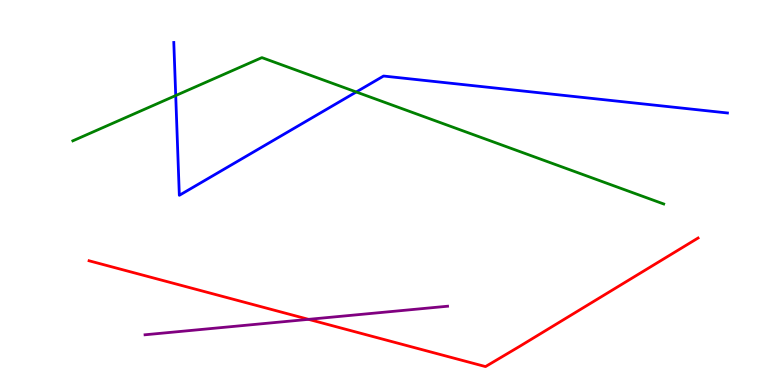[{'lines': ['blue', 'red'], 'intersections': []}, {'lines': ['green', 'red'], 'intersections': []}, {'lines': ['purple', 'red'], 'intersections': [{'x': 3.98, 'y': 1.71}]}, {'lines': ['blue', 'green'], 'intersections': [{'x': 2.27, 'y': 7.52}, {'x': 4.6, 'y': 7.61}]}, {'lines': ['blue', 'purple'], 'intersections': []}, {'lines': ['green', 'purple'], 'intersections': []}]